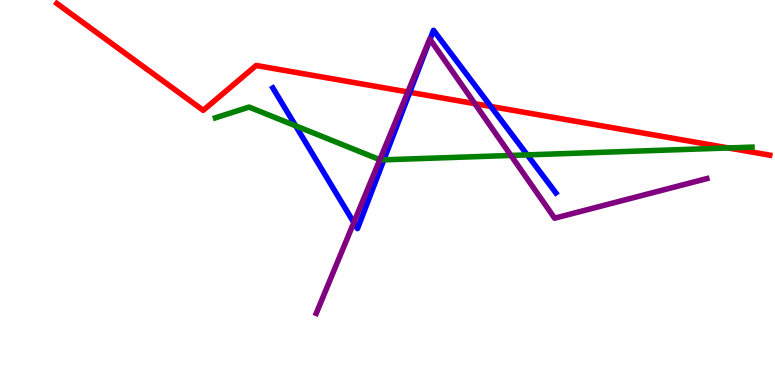[{'lines': ['blue', 'red'], 'intersections': [{'x': 5.29, 'y': 7.6}, {'x': 6.33, 'y': 7.23}]}, {'lines': ['green', 'red'], 'intersections': [{'x': 9.4, 'y': 6.16}]}, {'lines': ['purple', 'red'], 'intersections': [{'x': 5.26, 'y': 7.61}, {'x': 6.13, 'y': 7.31}]}, {'lines': ['blue', 'green'], 'intersections': [{'x': 3.81, 'y': 6.73}, {'x': 4.95, 'y': 5.85}, {'x': 6.8, 'y': 5.98}]}, {'lines': ['blue', 'purple'], 'intersections': [{'x': 4.57, 'y': 4.22}, {'x': 5.55, 'y': 8.98}]}, {'lines': ['green', 'purple'], 'intersections': [{'x': 4.9, 'y': 5.85}, {'x': 6.59, 'y': 5.96}]}]